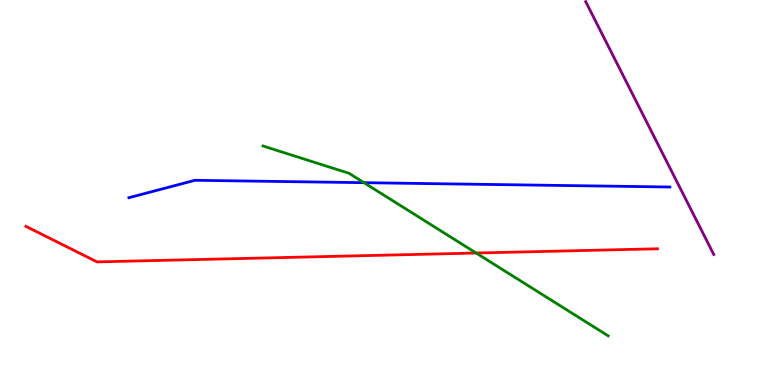[{'lines': ['blue', 'red'], 'intersections': []}, {'lines': ['green', 'red'], 'intersections': [{'x': 6.14, 'y': 3.43}]}, {'lines': ['purple', 'red'], 'intersections': []}, {'lines': ['blue', 'green'], 'intersections': [{'x': 4.7, 'y': 5.26}]}, {'lines': ['blue', 'purple'], 'intersections': []}, {'lines': ['green', 'purple'], 'intersections': []}]